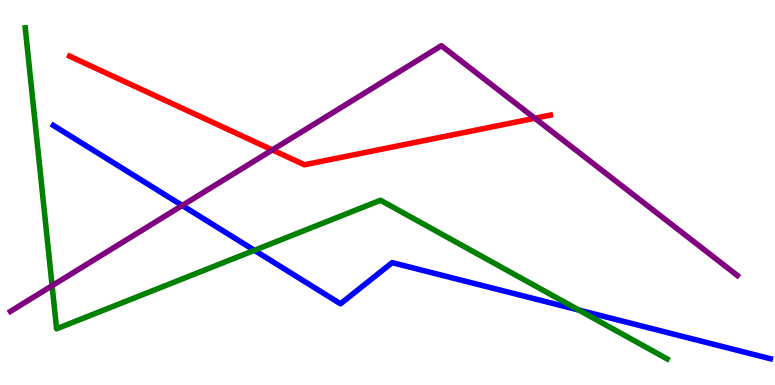[{'lines': ['blue', 'red'], 'intersections': []}, {'lines': ['green', 'red'], 'intersections': []}, {'lines': ['purple', 'red'], 'intersections': [{'x': 3.51, 'y': 6.11}, {'x': 6.9, 'y': 6.93}]}, {'lines': ['blue', 'green'], 'intersections': [{'x': 3.28, 'y': 3.5}, {'x': 7.47, 'y': 1.95}]}, {'lines': ['blue', 'purple'], 'intersections': [{'x': 2.35, 'y': 4.66}]}, {'lines': ['green', 'purple'], 'intersections': [{'x': 0.672, 'y': 2.58}]}]